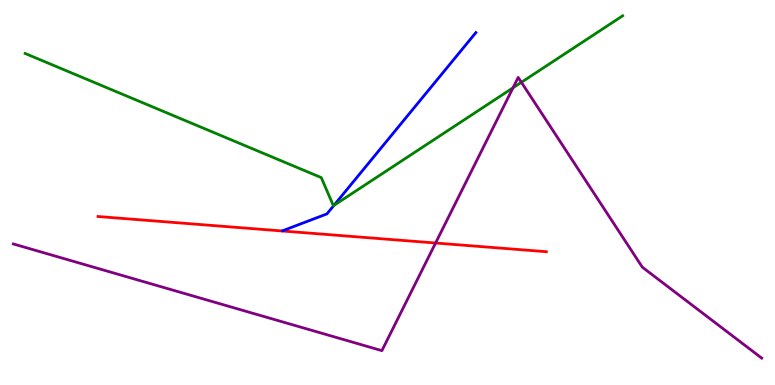[{'lines': ['blue', 'red'], 'intersections': []}, {'lines': ['green', 'red'], 'intersections': []}, {'lines': ['purple', 'red'], 'intersections': [{'x': 5.62, 'y': 3.69}]}, {'lines': ['blue', 'green'], 'intersections': [{'x': 4.31, 'y': 4.67}]}, {'lines': ['blue', 'purple'], 'intersections': []}, {'lines': ['green', 'purple'], 'intersections': [{'x': 6.62, 'y': 7.72}, {'x': 6.73, 'y': 7.86}]}]